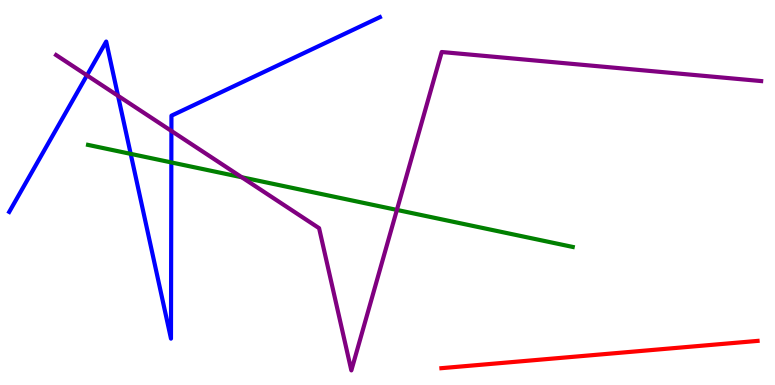[{'lines': ['blue', 'red'], 'intersections': []}, {'lines': ['green', 'red'], 'intersections': []}, {'lines': ['purple', 'red'], 'intersections': []}, {'lines': ['blue', 'green'], 'intersections': [{'x': 1.69, 'y': 6.0}, {'x': 2.21, 'y': 5.78}]}, {'lines': ['blue', 'purple'], 'intersections': [{'x': 1.12, 'y': 8.04}, {'x': 1.52, 'y': 7.51}, {'x': 2.21, 'y': 6.6}]}, {'lines': ['green', 'purple'], 'intersections': [{'x': 3.12, 'y': 5.4}, {'x': 5.12, 'y': 4.55}]}]